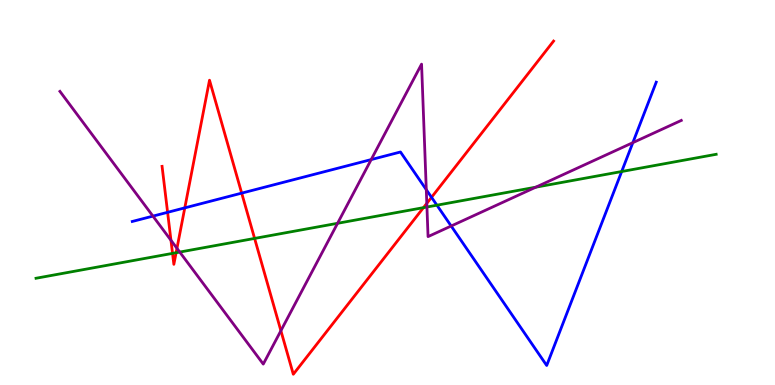[{'lines': ['blue', 'red'], 'intersections': [{'x': 2.16, 'y': 4.49}, {'x': 2.38, 'y': 4.6}, {'x': 3.12, 'y': 4.98}, {'x': 5.57, 'y': 4.87}]}, {'lines': ['green', 'red'], 'intersections': [{'x': 2.23, 'y': 3.42}, {'x': 2.27, 'y': 3.44}, {'x': 3.29, 'y': 3.81}, {'x': 5.46, 'y': 4.61}]}, {'lines': ['purple', 'red'], 'intersections': [{'x': 2.21, 'y': 3.76}, {'x': 2.28, 'y': 3.55}, {'x': 3.62, 'y': 1.41}, {'x': 5.51, 'y': 4.72}]}, {'lines': ['blue', 'green'], 'intersections': [{'x': 5.64, 'y': 4.67}, {'x': 8.02, 'y': 5.54}]}, {'lines': ['blue', 'purple'], 'intersections': [{'x': 1.97, 'y': 4.39}, {'x': 4.79, 'y': 5.86}, {'x': 5.5, 'y': 5.07}, {'x': 5.82, 'y': 4.13}, {'x': 8.17, 'y': 6.29}]}, {'lines': ['green', 'purple'], 'intersections': [{'x': 2.32, 'y': 3.45}, {'x': 4.36, 'y': 4.2}, {'x': 5.51, 'y': 4.62}, {'x': 6.91, 'y': 5.14}]}]